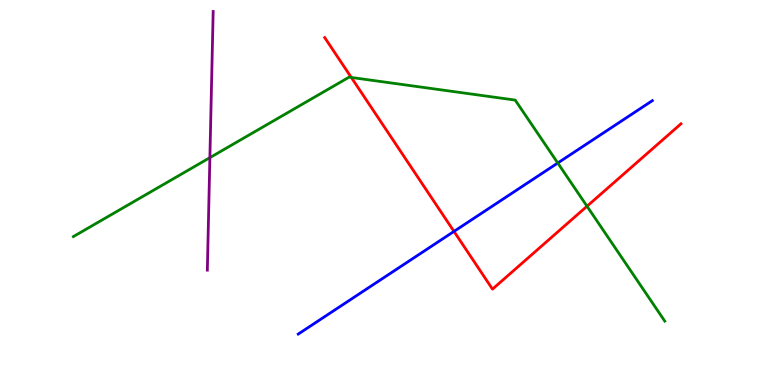[{'lines': ['blue', 'red'], 'intersections': [{'x': 5.86, 'y': 3.99}]}, {'lines': ['green', 'red'], 'intersections': [{'x': 4.53, 'y': 7.99}, {'x': 7.57, 'y': 4.64}]}, {'lines': ['purple', 'red'], 'intersections': []}, {'lines': ['blue', 'green'], 'intersections': [{'x': 7.2, 'y': 5.77}]}, {'lines': ['blue', 'purple'], 'intersections': []}, {'lines': ['green', 'purple'], 'intersections': [{'x': 2.71, 'y': 5.91}]}]